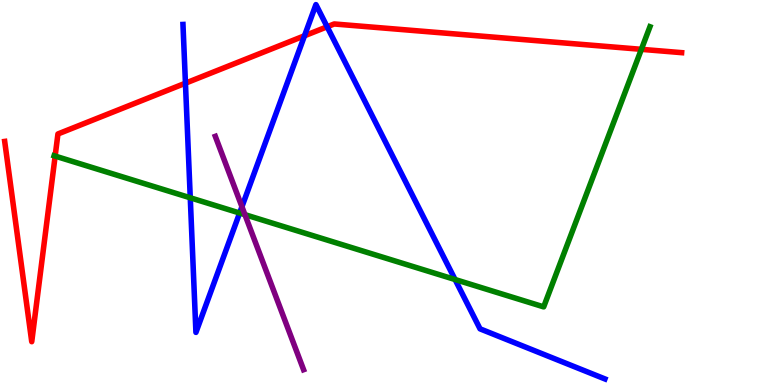[{'lines': ['blue', 'red'], 'intersections': [{'x': 2.39, 'y': 7.84}, {'x': 3.93, 'y': 9.07}, {'x': 4.22, 'y': 9.3}]}, {'lines': ['green', 'red'], 'intersections': [{'x': 0.712, 'y': 5.95}, {'x': 8.28, 'y': 8.72}]}, {'lines': ['purple', 'red'], 'intersections': []}, {'lines': ['blue', 'green'], 'intersections': [{'x': 2.45, 'y': 4.86}, {'x': 3.09, 'y': 4.47}, {'x': 5.87, 'y': 2.74}]}, {'lines': ['blue', 'purple'], 'intersections': [{'x': 3.12, 'y': 4.63}]}, {'lines': ['green', 'purple'], 'intersections': [{'x': 3.16, 'y': 4.42}]}]